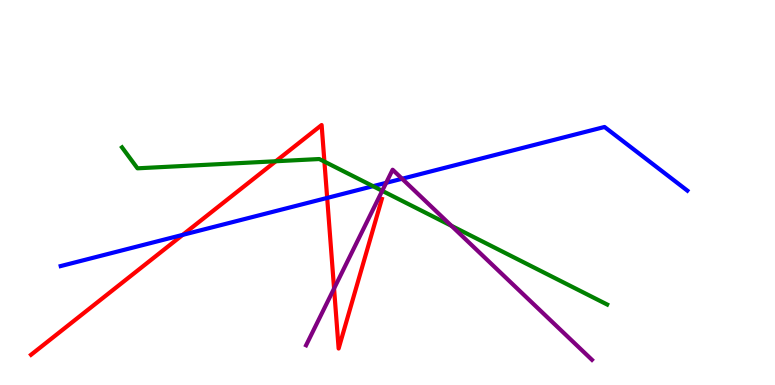[{'lines': ['blue', 'red'], 'intersections': [{'x': 2.36, 'y': 3.9}, {'x': 4.22, 'y': 4.86}]}, {'lines': ['green', 'red'], 'intersections': [{'x': 3.56, 'y': 5.81}, {'x': 4.19, 'y': 5.8}]}, {'lines': ['purple', 'red'], 'intersections': [{'x': 4.31, 'y': 2.51}]}, {'lines': ['blue', 'green'], 'intersections': [{'x': 4.81, 'y': 5.16}]}, {'lines': ['blue', 'purple'], 'intersections': [{'x': 4.98, 'y': 5.25}, {'x': 5.19, 'y': 5.36}]}, {'lines': ['green', 'purple'], 'intersections': [{'x': 4.93, 'y': 5.04}, {'x': 5.83, 'y': 4.13}]}]